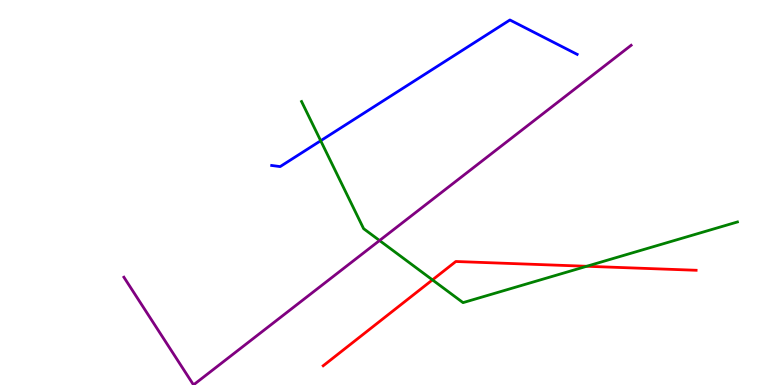[{'lines': ['blue', 'red'], 'intersections': []}, {'lines': ['green', 'red'], 'intersections': [{'x': 5.58, 'y': 2.73}, {'x': 7.57, 'y': 3.08}]}, {'lines': ['purple', 'red'], 'intersections': []}, {'lines': ['blue', 'green'], 'intersections': [{'x': 4.14, 'y': 6.34}]}, {'lines': ['blue', 'purple'], 'intersections': []}, {'lines': ['green', 'purple'], 'intersections': [{'x': 4.9, 'y': 3.75}]}]